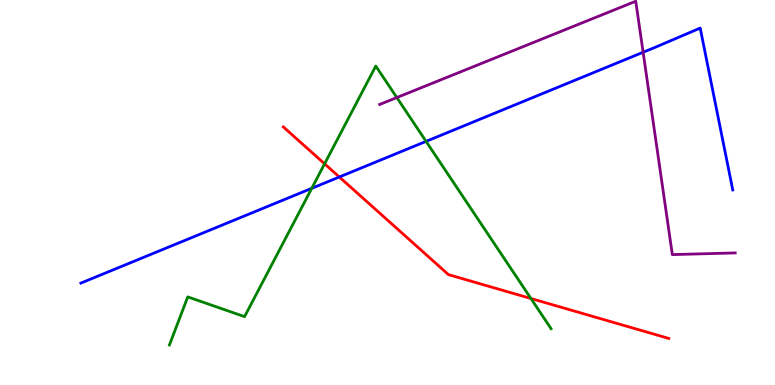[{'lines': ['blue', 'red'], 'intersections': [{'x': 4.38, 'y': 5.4}]}, {'lines': ['green', 'red'], 'intersections': [{'x': 4.19, 'y': 5.74}, {'x': 6.85, 'y': 2.25}]}, {'lines': ['purple', 'red'], 'intersections': []}, {'lines': ['blue', 'green'], 'intersections': [{'x': 4.02, 'y': 5.11}, {'x': 5.5, 'y': 6.33}]}, {'lines': ['blue', 'purple'], 'intersections': [{'x': 8.3, 'y': 8.64}]}, {'lines': ['green', 'purple'], 'intersections': [{'x': 5.12, 'y': 7.47}]}]